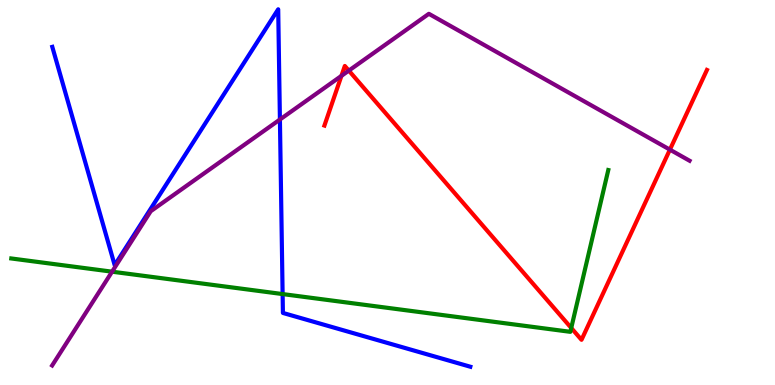[{'lines': ['blue', 'red'], 'intersections': []}, {'lines': ['green', 'red'], 'intersections': [{'x': 7.37, 'y': 1.48}]}, {'lines': ['purple', 'red'], 'intersections': [{'x': 4.41, 'y': 8.03}, {'x': 4.5, 'y': 8.17}, {'x': 8.64, 'y': 6.11}]}, {'lines': ['blue', 'green'], 'intersections': [{'x': 3.65, 'y': 2.36}]}, {'lines': ['blue', 'purple'], 'intersections': [{'x': 3.61, 'y': 6.9}]}, {'lines': ['green', 'purple'], 'intersections': [{'x': 1.45, 'y': 2.94}]}]